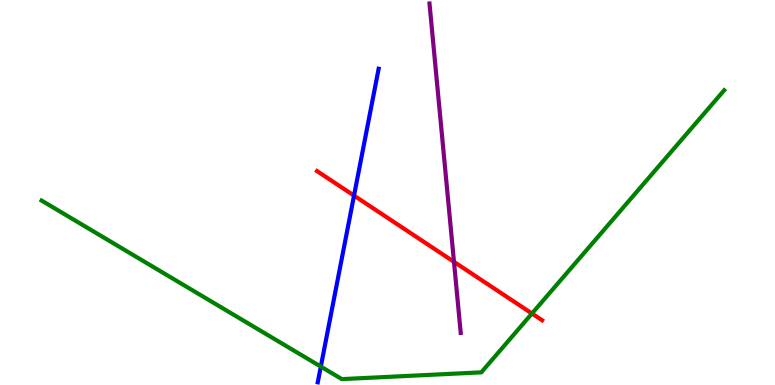[{'lines': ['blue', 'red'], 'intersections': [{'x': 4.57, 'y': 4.92}]}, {'lines': ['green', 'red'], 'intersections': [{'x': 6.86, 'y': 1.86}]}, {'lines': ['purple', 'red'], 'intersections': [{'x': 5.86, 'y': 3.2}]}, {'lines': ['blue', 'green'], 'intersections': [{'x': 4.14, 'y': 0.478}]}, {'lines': ['blue', 'purple'], 'intersections': []}, {'lines': ['green', 'purple'], 'intersections': []}]